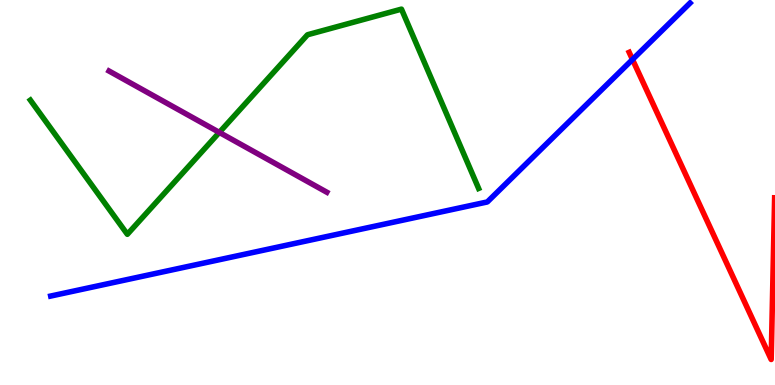[{'lines': ['blue', 'red'], 'intersections': [{'x': 8.16, 'y': 8.45}]}, {'lines': ['green', 'red'], 'intersections': []}, {'lines': ['purple', 'red'], 'intersections': []}, {'lines': ['blue', 'green'], 'intersections': []}, {'lines': ['blue', 'purple'], 'intersections': []}, {'lines': ['green', 'purple'], 'intersections': [{'x': 2.83, 'y': 6.56}]}]